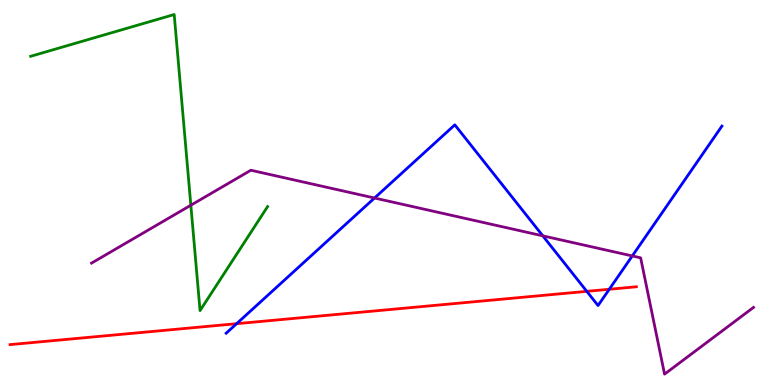[{'lines': ['blue', 'red'], 'intersections': [{'x': 3.05, 'y': 1.59}, {'x': 7.57, 'y': 2.43}, {'x': 7.86, 'y': 2.49}]}, {'lines': ['green', 'red'], 'intersections': []}, {'lines': ['purple', 'red'], 'intersections': []}, {'lines': ['blue', 'green'], 'intersections': []}, {'lines': ['blue', 'purple'], 'intersections': [{'x': 4.83, 'y': 4.86}, {'x': 7.0, 'y': 3.87}, {'x': 8.16, 'y': 3.35}]}, {'lines': ['green', 'purple'], 'intersections': [{'x': 2.46, 'y': 4.67}]}]